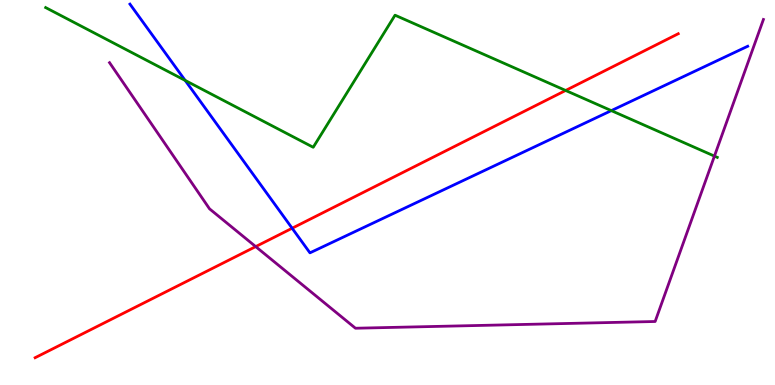[{'lines': ['blue', 'red'], 'intersections': [{'x': 3.77, 'y': 4.07}]}, {'lines': ['green', 'red'], 'intersections': [{'x': 7.3, 'y': 7.65}]}, {'lines': ['purple', 'red'], 'intersections': [{'x': 3.3, 'y': 3.59}]}, {'lines': ['blue', 'green'], 'intersections': [{'x': 2.39, 'y': 7.91}, {'x': 7.89, 'y': 7.13}]}, {'lines': ['blue', 'purple'], 'intersections': []}, {'lines': ['green', 'purple'], 'intersections': [{'x': 9.22, 'y': 5.95}]}]